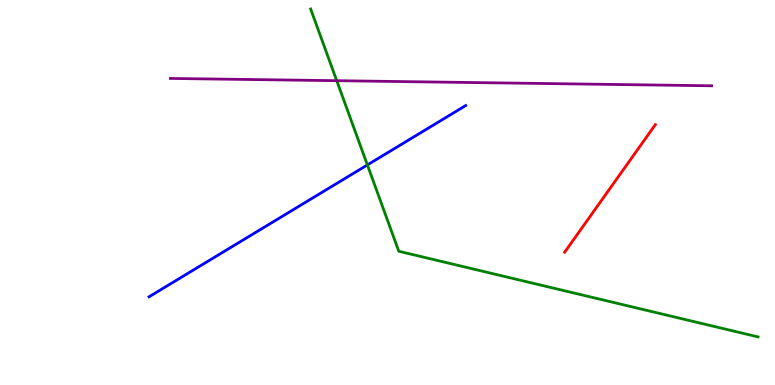[{'lines': ['blue', 'red'], 'intersections': []}, {'lines': ['green', 'red'], 'intersections': []}, {'lines': ['purple', 'red'], 'intersections': []}, {'lines': ['blue', 'green'], 'intersections': [{'x': 4.74, 'y': 5.72}]}, {'lines': ['blue', 'purple'], 'intersections': []}, {'lines': ['green', 'purple'], 'intersections': [{'x': 4.34, 'y': 7.9}]}]